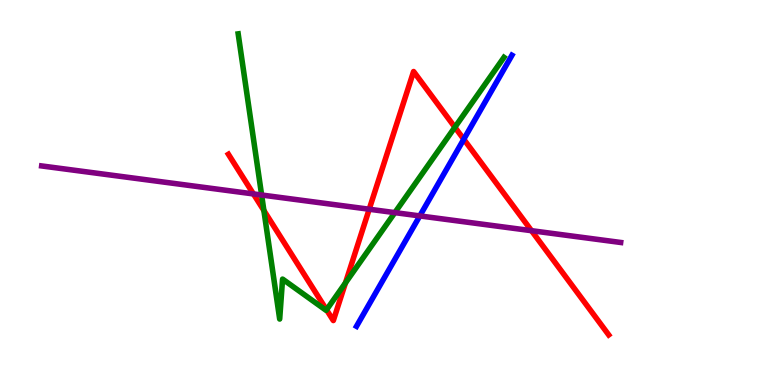[{'lines': ['blue', 'red'], 'intersections': [{'x': 5.98, 'y': 6.38}]}, {'lines': ['green', 'red'], 'intersections': [{'x': 3.4, 'y': 4.53}, {'x': 4.21, 'y': 1.95}, {'x': 4.46, 'y': 2.65}, {'x': 5.87, 'y': 6.7}]}, {'lines': ['purple', 'red'], 'intersections': [{'x': 3.27, 'y': 4.96}, {'x': 4.76, 'y': 4.57}, {'x': 6.86, 'y': 4.01}]}, {'lines': ['blue', 'green'], 'intersections': []}, {'lines': ['blue', 'purple'], 'intersections': [{'x': 5.42, 'y': 4.39}]}, {'lines': ['green', 'purple'], 'intersections': [{'x': 3.38, 'y': 4.93}, {'x': 5.09, 'y': 4.48}]}]